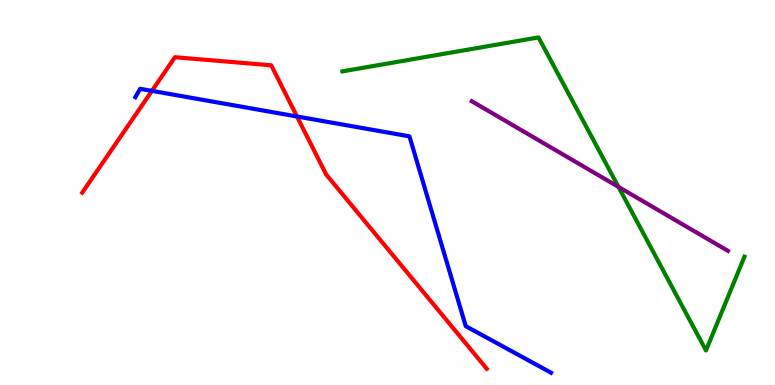[{'lines': ['blue', 'red'], 'intersections': [{'x': 1.96, 'y': 7.64}, {'x': 3.83, 'y': 6.97}]}, {'lines': ['green', 'red'], 'intersections': []}, {'lines': ['purple', 'red'], 'intersections': []}, {'lines': ['blue', 'green'], 'intersections': []}, {'lines': ['blue', 'purple'], 'intersections': []}, {'lines': ['green', 'purple'], 'intersections': [{'x': 7.98, 'y': 5.15}]}]